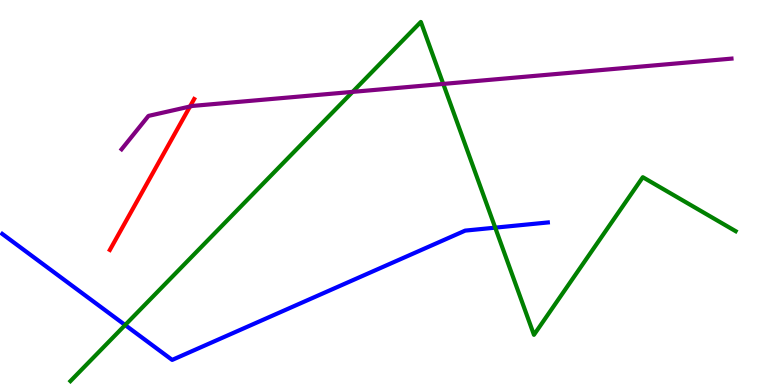[{'lines': ['blue', 'red'], 'intersections': []}, {'lines': ['green', 'red'], 'intersections': []}, {'lines': ['purple', 'red'], 'intersections': [{'x': 2.45, 'y': 7.23}]}, {'lines': ['blue', 'green'], 'intersections': [{'x': 1.61, 'y': 1.56}, {'x': 6.39, 'y': 4.09}]}, {'lines': ['blue', 'purple'], 'intersections': []}, {'lines': ['green', 'purple'], 'intersections': [{'x': 4.55, 'y': 7.61}, {'x': 5.72, 'y': 7.82}]}]